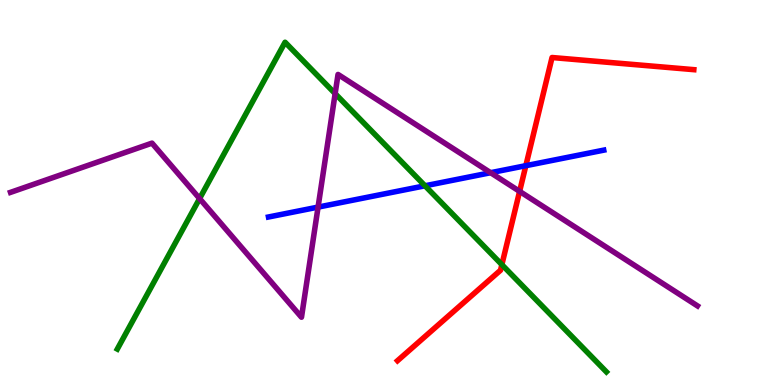[{'lines': ['blue', 'red'], 'intersections': [{'x': 6.79, 'y': 5.7}]}, {'lines': ['green', 'red'], 'intersections': [{'x': 6.48, 'y': 3.13}]}, {'lines': ['purple', 'red'], 'intersections': [{'x': 6.7, 'y': 5.03}]}, {'lines': ['blue', 'green'], 'intersections': [{'x': 5.48, 'y': 5.17}]}, {'lines': ['blue', 'purple'], 'intersections': [{'x': 4.1, 'y': 4.62}, {'x': 6.33, 'y': 5.51}]}, {'lines': ['green', 'purple'], 'intersections': [{'x': 2.58, 'y': 4.84}, {'x': 4.32, 'y': 7.57}]}]